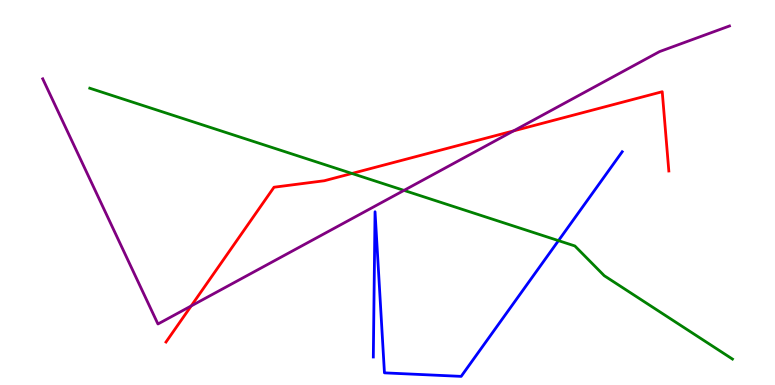[{'lines': ['blue', 'red'], 'intersections': []}, {'lines': ['green', 'red'], 'intersections': [{'x': 4.54, 'y': 5.49}]}, {'lines': ['purple', 'red'], 'intersections': [{'x': 2.47, 'y': 2.05}, {'x': 6.63, 'y': 6.6}]}, {'lines': ['blue', 'green'], 'intersections': [{'x': 7.21, 'y': 3.75}]}, {'lines': ['blue', 'purple'], 'intersections': []}, {'lines': ['green', 'purple'], 'intersections': [{'x': 5.21, 'y': 5.05}]}]